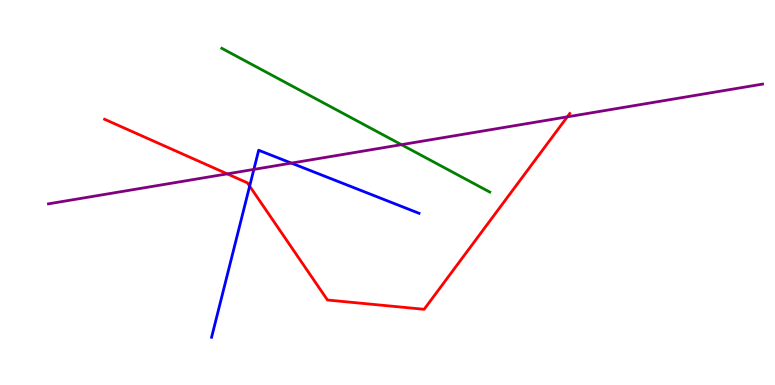[{'lines': ['blue', 'red'], 'intersections': [{'x': 3.22, 'y': 5.17}]}, {'lines': ['green', 'red'], 'intersections': []}, {'lines': ['purple', 'red'], 'intersections': [{'x': 2.93, 'y': 5.48}, {'x': 7.32, 'y': 6.96}]}, {'lines': ['blue', 'green'], 'intersections': []}, {'lines': ['blue', 'purple'], 'intersections': [{'x': 3.28, 'y': 5.6}, {'x': 3.76, 'y': 5.76}]}, {'lines': ['green', 'purple'], 'intersections': [{'x': 5.18, 'y': 6.24}]}]